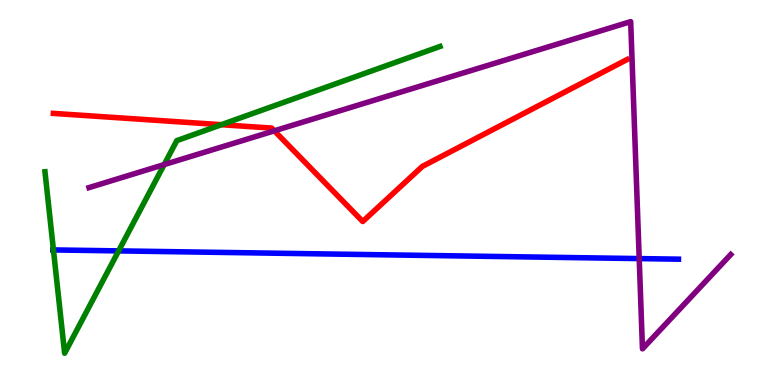[{'lines': ['blue', 'red'], 'intersections': []}, {'lines': ['green', 'red'], 'intersections': [{'x': 2.86, 'y': 6.76}]}, {'lines': ['purple', 'red'], 'intersections': [{'x': 3.54, 'y': 6.6}]}, {'lines': ['blue', 'green'], 'intersections': [{'x': 0.69, 'y': 3.51}, {'x': 1.53, 'y': 3.48}]}, {'lines': ['blue', 'purple'], 'intersections': [{'x': 8.25, 'y': 3.28}]}, {'lines': ['green', 'purple'], 'intersections': [{'x': 2.12, 'y': 5.73}]}]